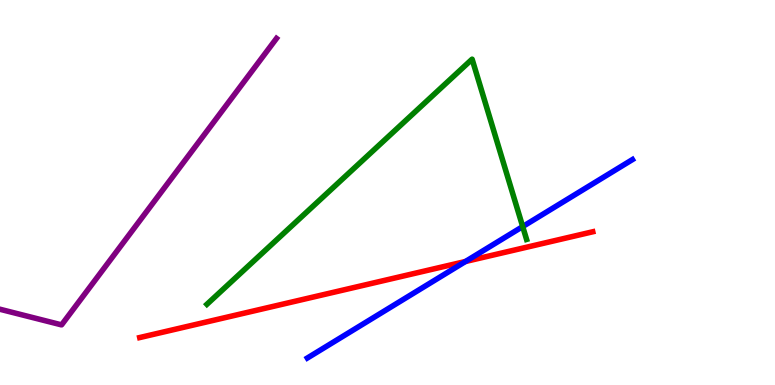[{'lines': ['blue', 'red'], 'intersections': [{'x': 6.01, 'y': 3.21}]}, {'lines': ['green', 'red'], 'intersections': []}, {'lines': ['purple', 'red'], 'intersections': []}, {'lines': ['blue', 'green'], 'intersections': [{'x': 6.74, 'y': 4.12}]}, {'lines': ['blue', 'purple'], 'intersections': []}, {'lines': ['green', 'purple'], 'intersections': []}]